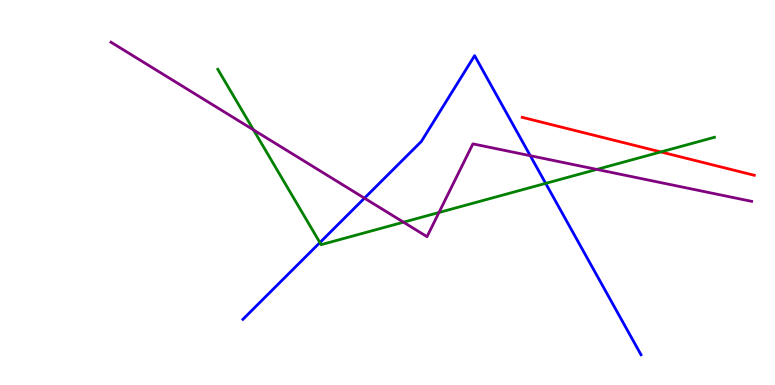[{'lines': ['blue', 'red'], 'intersections': []}, {'lines': ['green', 'red'], 'intersections': [{'x': 8.53, 'y': 6.05}]}, {'lines': ['purple', 'red'], 'intersections': []}, {'lines': ['blue', 'green'], 'intersections': [{'x': 4.13, 'y': 3.7}, {'x': 7.04, 'y': 5.24}]}, {'lines': ['blue', 'purple'], 'intersections': [{'x': 4.7, 'y': 4.85}, {'x': 6.84, 'y': 5.96}]}, {'lines': ['green', 'purple'], 'intersections': [{'x': 3.27, 'y': 6.63}, {'x': 5.21, 'y': 4.23}, {'x': 5.66, 'y': 4.48}, {'x': 7.7, 'y': 5.6}]}]